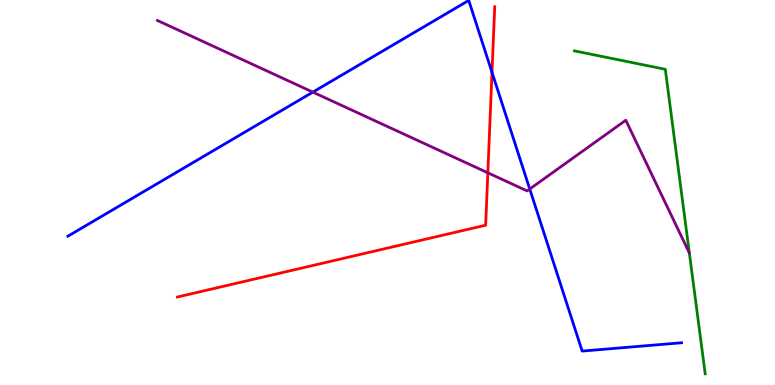[{'lines': ['blue', 'red'], 'intersections': [{'x': 6.35, 'y': 8.12}]}, {'lines': ['green', 'red'], 'intersections': []}, {'lines': ['purple', 'red'], 'intersections': [{'x': 6.29, 'y': 5.51}]}, {'lines': ['blue', 'green'], 'intersections': []}, {'lines': ['blue', 'purple'], 'intersections': [{'x': 4.04, 'y': 7.61}, {'x': 6.84, 'y': 5.09}]}, {'lines': ['green', 'purple'], 'intersections': []}]